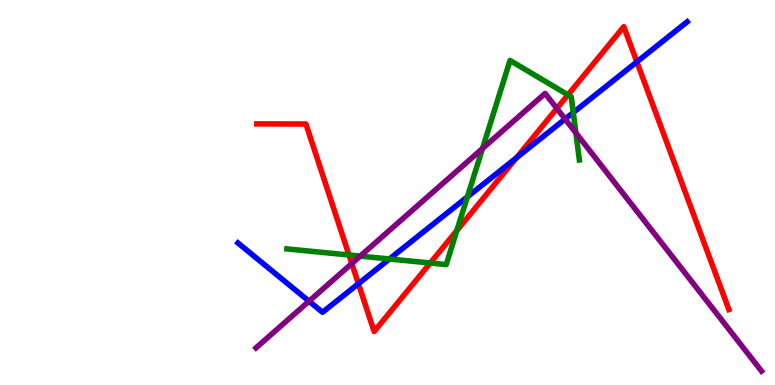[{'lines': ['blue', 'red'], 'intersections': [{'x': 4.62, 'y': 2.63}, {'x': 6.66, 'y': 5.9}, {'x': 8.22, 'y': 8.39}]}, {'lines': ['green', 'red'], 'intersections': [{'x': 4.5, 'y': 3.38}, {'x': 5.55, 'y': 3.17}, {'x': 5.89, 'y': 4.01}, {'x': 7.33, 'y': 7.54}]}, {'lines': ['purple', 'red'], 'intersections': [{'x': 4.54, 'y': 3.15}, {'x': 7.19, 'y': 7.18}]}, {'lines': ['blue', 'green'], 'intersections': [{'x': 5.02, 'y': 3.27}, {'x': 6.03, 'y': 4.89}, {'x': 7.4, 'y': 7.08}]}, {'lines': ['blue', 'purple'], 'intersections': [{'x': 3.99, 'y': 2.18}, {'x': 7.29, 'y': 6.91}]}, {'lines': ['green', 'purple'], 'intersections': [{'x': 4.65, 'y': 3.35}, {'x': 6.23, 'y': 6.14}, {'x': 7.43, 'y': 6.55}]}]